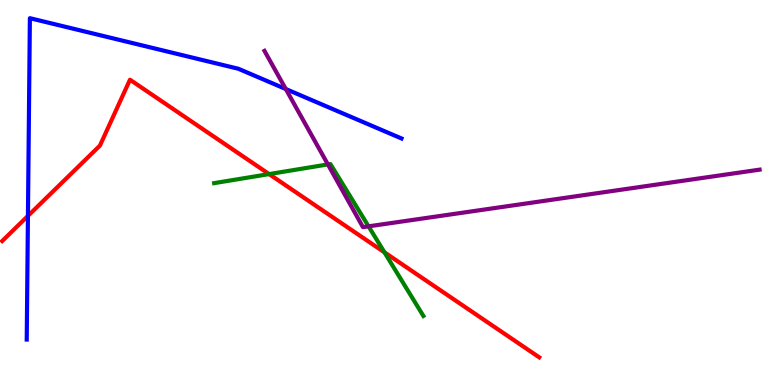[{'lines': ['blue', 'red'], 'intersections': [{'x': 0.361, 'y': 4.39}]}, {'lines': ['green', 'red'], 'intersections': [{'x': 3.47, 'y': 5.48}, {'x': 4.96, 'y': 3.45}]}, {'lines': ['purple', 'red'], 'intersections': []}, {'lines': ['blue', 'green'], 'intersections': []}, {'lines': ['blue', 'purple'], 'intersections': [{'x': 3.69, 'y': 7.69}]}, {'lines': ['green', 'purple'], 'intersections': [{'x': 4.23, 'y': 5.73}, {'x': 4.76, 'y': 4.12}]}]